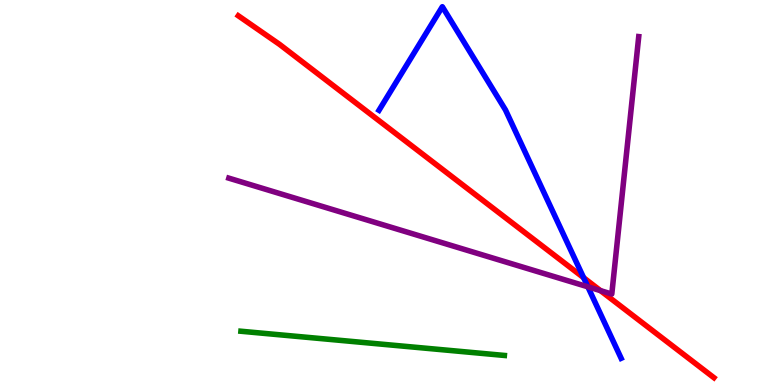[{'lines': ['blue', 'red'], 'intersections': [{'x': 7.53, 'y': 2.79}]}, {'lines': ['green', 'red'], 'intersections': []}, {'lines': ['purple', 'red'], 'intersections': [{'x': 7.75, 'y': 2.45}]}, {'lines': ['blue', 'green'], 'intersections': []}, {'lines': ['blue', 'purple'], 'intersections': [{'x': 7.59, 'y': 2.55}]}, {'lines': ['green', 'purple'], 'intersections': []}]